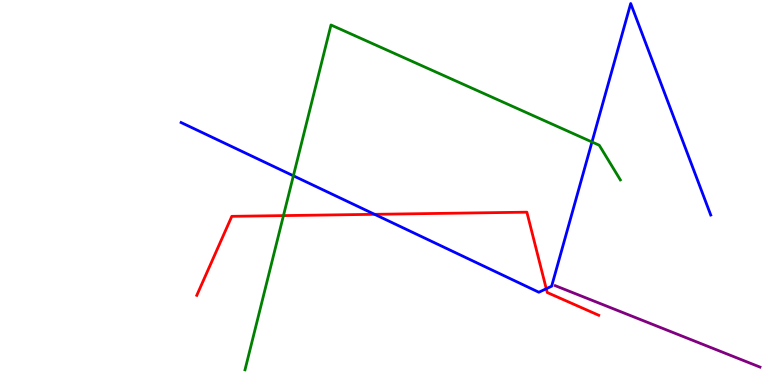[{'lines': ['blue', 'red'], 'intersections': [{'x': 4.83, 'y': 4.43}, {'x': 7.05, 'y': 2.5}]}, {'lines': ['green', 'red'], 'intersections': [{'x': 3.66, 'y': 4.4}]}, {'lines': ['purple', 'red'], 'intersections': []}, {'lines': ['blue', 'green'], 'intersections': [{'x': 3.79, 'y': 5.43}, {'x': 7.64, 'y': 6.31}]}, {'lines': ['blue', 'purple'], 'intersections': []}, {'lines': ['green', 'purple'], 'intersections': []}]